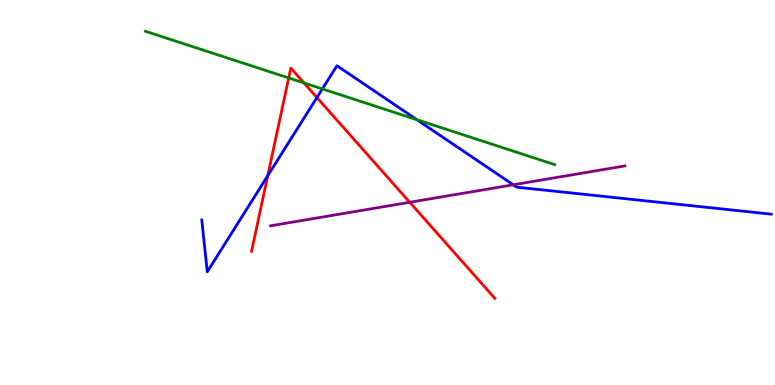[{'lines': ['blue', 'red'], 'intersections': [{'x': 3.45, 'y': 5.44}, {'x': 4.09, 'y': 7.47}]}, {'lines': ['green', 'red'], 'intersections': [{'x': 3.73, 'y': 7.98}, {'x': 3.92, 'y': 7.85}]}, {'lines': ['purple', 'red'], 'intersections': [{'x': 5.29, 'y': 4.75}]}, {'lines': ['blue', 'green'], 'intersections': [{'x': 4.16, 'y': 7.69}, {'x': 5.38, 'y': 6.89}]}, {'lines': ['blue', 'purple'], 'intersections': [{'x': 6.62, 'y': 5.2}]}, {'lines': ['green', 'purple'], 'intersections': []}]